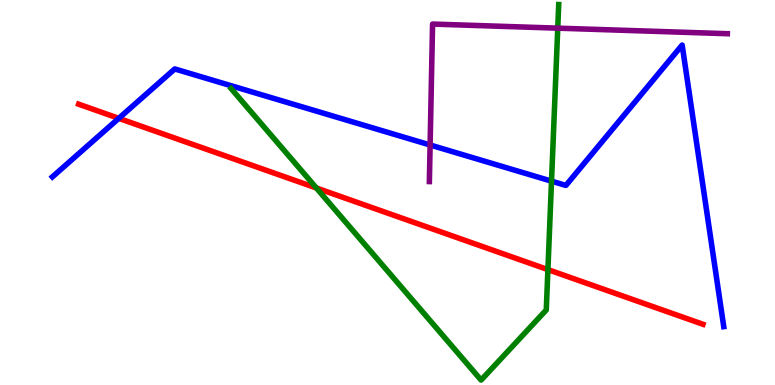[{'lines': ['blue', 'red'], 'intersections': [{'x': 1.53, 'y': 6.93}]}, {'lines': ['green', 'red'], 'intersections': [{'x': 4.08, 'y': 5.12}, {'x': 7.07, 'y': 3.0}]}, {'lines': ['purple', 'red'], 'intersections': []}, {'lines': ['blue', 'green'], 'intersections': [{'x': 7.12, 'y': 5.29}]}, {'lines': ['blue', 'purple'], 'intersections': [{'x': 5.55, 'y': 6.23}]}, {'lines': ['green', 'purple'], 'intersections': [{'x': 7.2, 'y': 9.27}]}]